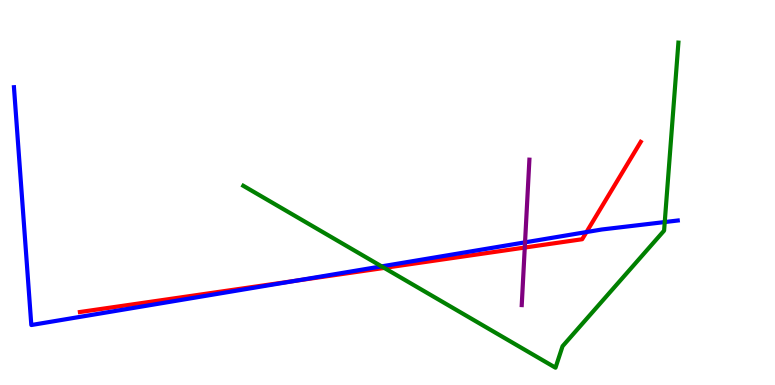[{'lines': ['blue', 'red'], 'intersections': [{'x': 3.82, 'y': 2.71}, {'x': 7.57, 'y': 3.97}]}, {'lines': ['green', 'red'], 'intersections': [{'x': 4.96, 'y': 3.04}]}, {'lines': ['purple', 'red'], 'intersections': [{'x': 6.77, 'y': 3.57}]}, {'lines': ['blue', 'green'], 'intersections': [{'x': 4.92, 'y': 3.08}, {'x': 8.58, 'y': 4.23}]}, {'lines': ['blue', 'purple'], 'intersections': [{'x': 6.77, 'y': 3.71}]}, {'lines': ['green', 'purple'], 'intersections': []}]